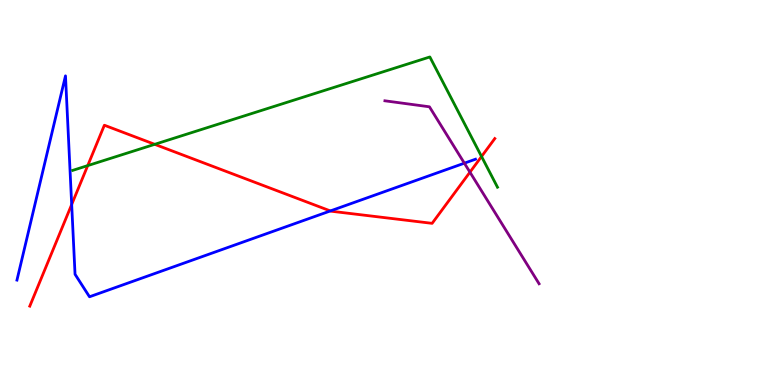[{'lines': ['blue', 'red'], 'intersections': [{'x': 0.925, 'y': 4.69}, {'x': 4.26, 'y': 4.52}]}, {'lines': ['green', 'red'], 'intersections': [{'x': 1.13, 'y': 5.7}, {'x': 2.0, 'y': 6.25}, {'x': 6.21, 'y': 5.94}]}, {'lines': ['purple', 'red'], 'intersections': [{'x': 6.06, 'y': 5.53}]}, {'lines': ['blue', 'green'], 'intersections': []}, {'lines': ['blue', 'purple'], 'intersections': [{'x': 5.99, 'y': 5.76}]}, {'lines': ['green', 'purple'], 'intersections': []}]